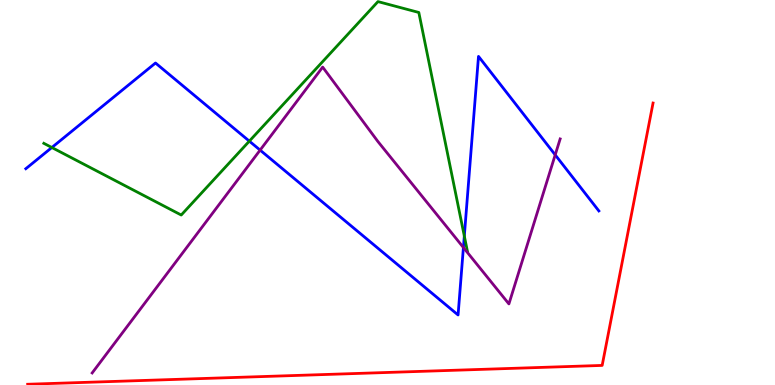[{'lines': ['blue', 'red'], 'intersections': []}, {'lines': ['green', 'red'], 'intersections': []}, {'lines': ['purple', 'red'], 'intersections': []}, {'lines': ['blue', 'green'], 'intersections': [{'x': 0.669, 'y': 6.17}, {'x': 3.22, 'y': 6.33}, {'x': 5.99, 'y': 3.87}]}, {'lines': ['blue', 'purple'], 'intersections': [{'x': 3.36, 'y': 6.1}, {'x': 5.98, 'y': 3.57}, {'x': 7.16, 'y': 5.98}]}, {'lines': ['green', 'purple'], 'intersections': []}]